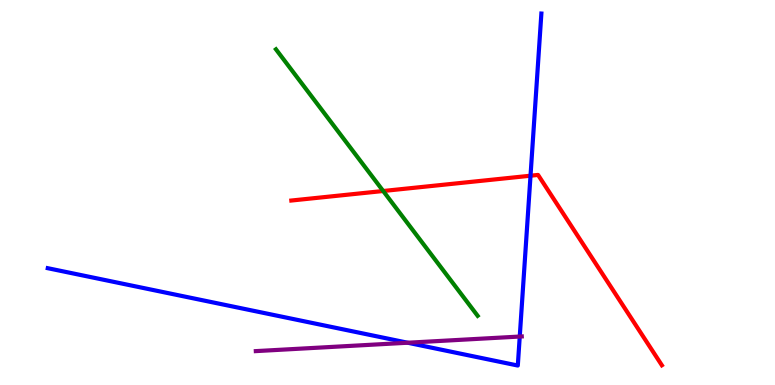[{'lines': ['blue', 'red'], 'intersections': [{'x': 6.85, 'y': 5.44}]}, {'lines': ['green', 'red'], 'intersections': [{'x': 4.94, 'y': 5.04}]}, {'lines': ['purple', 'red'], 'intersections': []}, {'lines': ['blue', 'green'], 'intersections': []}, {'lines': ['blue', 'purple'], 'intersections': [{'x': 5.26, 'y': 1.1}, {'x': 6.71, 'y': 1.26}]}, {'lines': ['green', 'purple'], 'intersections': []}]